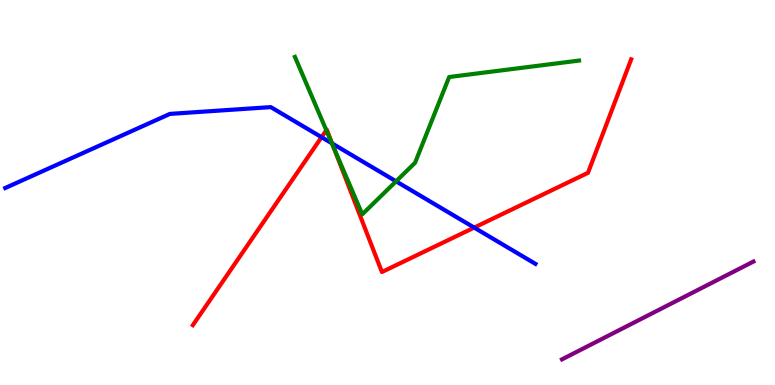[{'lines': ['blue', 'red'], 'intersections': [{'x': 4.15, 'y': 6.44}, {'x': 4.28, 'y': 6.27}, {'x': 6.12, 'y': 4.09}]}, {'lines': ['green', 'red'], 'intersections': [{'x': 4.21, 'y': 6.62}, {'x': 4.3, 'y': 6.19}]}, {'lines': ['purple', 'red'], 'intersections': []}, {'lines': ['blue', 'green'], 'intersections': [{'x': 4.28, 'y': 6.28}, {'x': 5.11, 'y': 5.29}]}, {'lines': ['blue', 'purple'], 'intersections': []}, {'lines': ['green', 'purple'], 'intersections': []}]